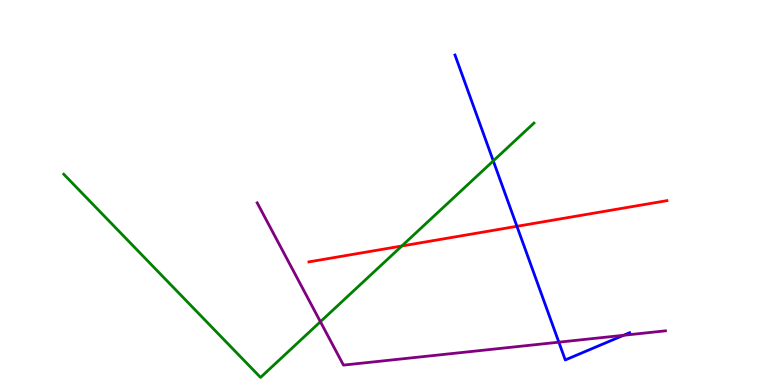[{'lines': ['blue', 'red'], 'intersections': [{'x': 6.67, 'y': 4.12}]}, {'lines': ['green', 'red'], 'intersections': [{'x': 5.18, 'y': 3.61}]}, {'lines': ['purple', 'red'], 'intersections': []}, {'lines': ['blue', 'green'], 'intersections': [{'x': 6.36, 'y': 5.82}]}, {'lines': ['blue', 'purple'], 'intersections': [{'x': 7.21, 'y': 1.11}, {'x': 8.05, 'y': 1.29}]}, {'lines': ['green', 'purple'], 'intersections': [{'x': 4.13, 'y': 1.64}]}]